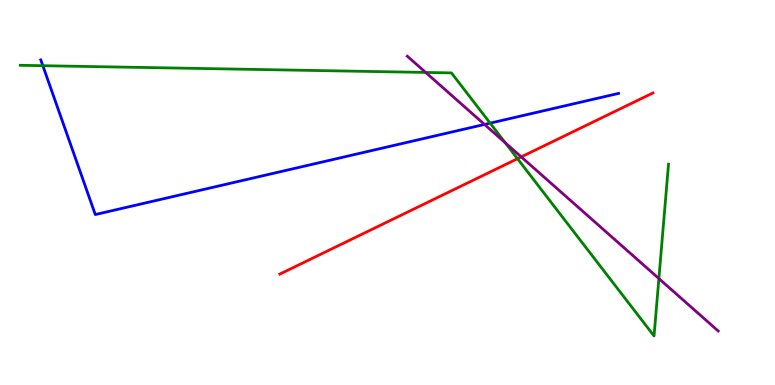[{'lines': ['blue', 'red'], 'intersections': []}, {'lines': ['green', 'red'], 'intersections': [{'x': 6.68, 'y': 5.88}]}, {'lines': ['purple', 'red'], 'intersections': [{'x': 6.73, 'y': 5.92}]}, {'lines': ['blue', 'green'], 'intersections': [{'x': 0.553, 'y': 8.29}, {'x': 6.32, 'y': 6.8}]}, {'lines': ['blue', 'purple'], 'intersections': [{'x': 6.25, 'y': 6.77}]}, {'lines': ['green', 'purple'], 'intersections': [{'x': 5.49, 'y': 8.12}, {'x': 6.52, 'y': 6.29}, {'x': 8.5, 'y': 2.76}]}]